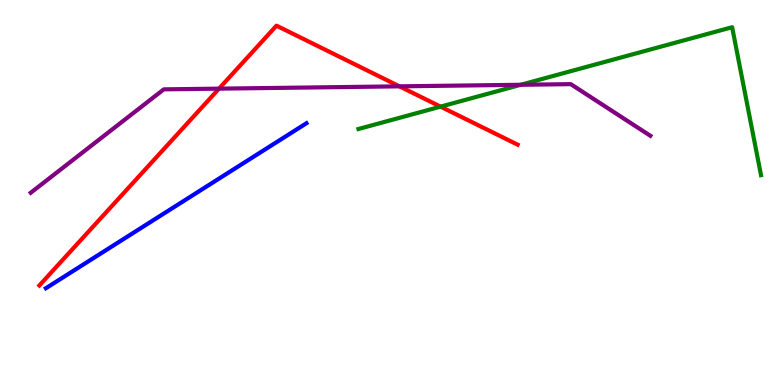[{'lines': ['blue', 'red'], 'intersections': []}, {'lines': ['green', 'red'], 'intersections': [{'x': 5.68, 'y': 7.23}]}, {'lines': ['purple', 'red'], 'intersections': [{'x': 2.83, 'y': 7.7}, {'x': 5.15, 'y': 7.76}]}, {'lines': ['blue', 'green'], 'intersections': []}, {'lines': ['blue', 'purple'], 'intersections': []}, {'lines': ['green', 'purple'], 'intersections': [{'x': 6.72, 'y': 7.8}]}]